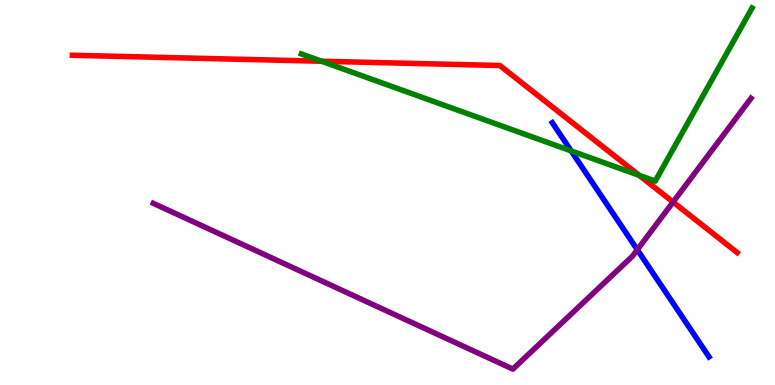[{'lines': ['blue', 'red'], 'intersections': []}, {'lines': ['green', 'red'], 'intersections': [{'x': 4.15, 'y': 8.41}, {'x': 8.25, 'y': 5.45}]}, {'lines': ['purple', 'red'], 'intersections': [{'x': 8.68, 'y': 4.75}]}, {'lines': ['blue', 'green'], 'intersections': [{'x': 7.37, 'y': 6.08}]}, {'lines': ['blue', 'purple'], 'intersections': [{'x': 8.22, 'y': 3.51}]}, {'lines': ['green', 'purple'], 'intersections': []}]